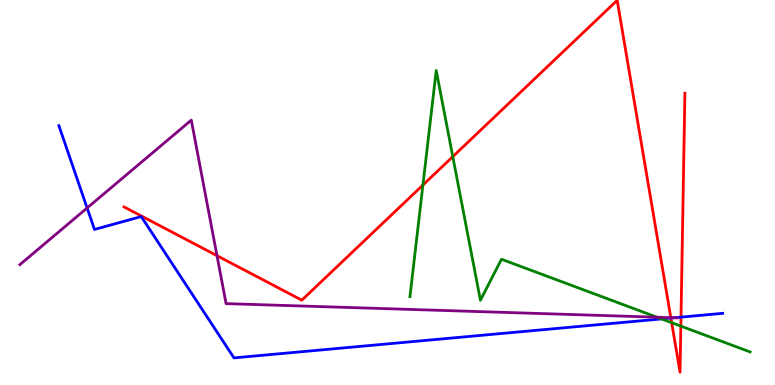[{'lines': ['blue', 'red'], 'intersections': [{'x': 8.66, 'y': 1.74}, {'x': 8.79, 'y': 1.76}]}, {'lines': ['green', 'red'], 'intersections': [{'x': 5.46, 'y': 5.19}, {'x': 5.84, 'y': 5.93}, {'x': 8.67, 'y': 1.62}, {'x': 8.79, 'y': 1.53}]}, {'lines': ['purple', 'red'], 'intersections': [{'x': 2.8, 'y': 3.36}, {'x': 8.66, 'y': 1.75}]}, {'lines': ['blue', 'green'], 'intersections': [{'x': 8.54, 'y': 1.72}]}, {'lines': ['blue', 'purple'], 'intersections': [{'x': 1.12, 'y': 4.6}, {'x': 8.7, 'y': 1.75}]}, {'lines': ['green', 'purple'], 'intersections': [{'x': 8.48, 'y': 1.76}]}]